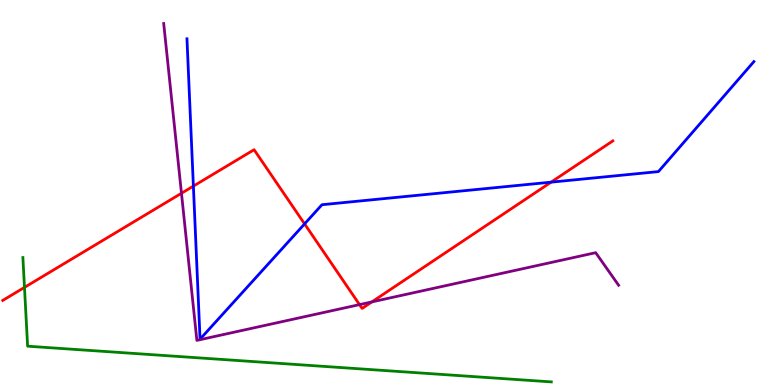[{'lines': ['blue', 'red'], 'intersections': [{'x': 2.5, 'y': 5.17}, {'x': 3.93, 'y': 4.18}, {'x': 7.11, 'y': 5.27}]}, {'lines': ['green', 'red'], 'intersections': [{'x': 0.316, 'y': 2.54}]}, {'lines': ['purple', 'red'], 'intersections': [{'x': 2.34, 'y': 4.98}, {'x': 4.64, 'y': 2.09}, {'x': 4.8, 'y': 2.16}]}, {'lines': ['blue', 'green'], 'intersections': []}, {'lines': ['blue', 'purple'], 'intersections': []}, {'lines': ['green', 'purple'], 'intersections': []}]